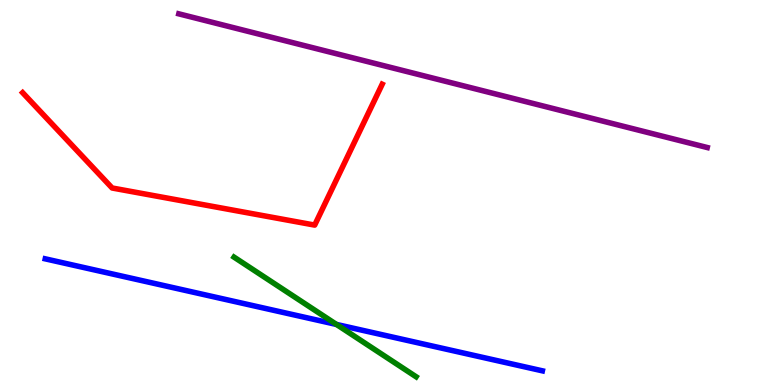[{'lines': ['blue', 'red'], 'intersections': []}, {'lines': ['green', 'red'], 'intersections': []}, {'lines': ['purple', 'red'], 'intersections': []}, {'lines': ['blue', 'green'], 'intersections': [{'x': 4.34, 'y': 1.57}]}, {'lines': ['blue', 'purple'], 'intersections': []}, {'lines': ['green', 'purple'], 'intersections': []}]